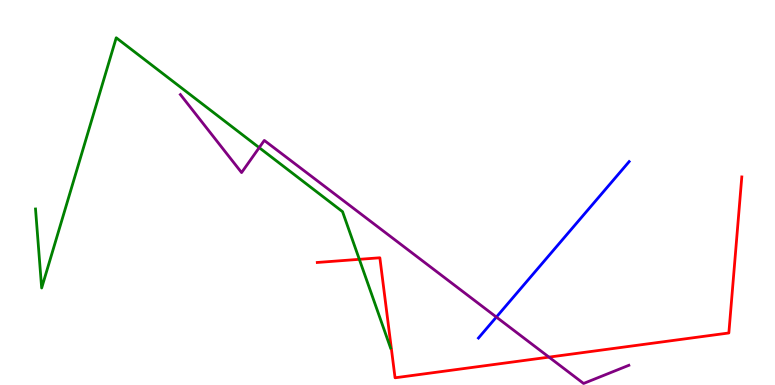[{'lines': ['blue', 'red'], 'intersections': []}, {'lines': ['green', 'red'], 'intersections': [{'x': 4.64, 'y': 3.26}]}, {'lines': ['purple', 'red'], 'intersections': [{'x': 7.08, 'y': 0.724}]}, {'lines': ['blue', 'green'], 'intersections': []}, {'lines': ['blue', 'purple'], 'intersections': [{'x': 6.4, 'y': 1.76}]}, {'lines': ['green', 'purple'], 'intersections': [{'x': 3.34, 'y': 6.17}]}]